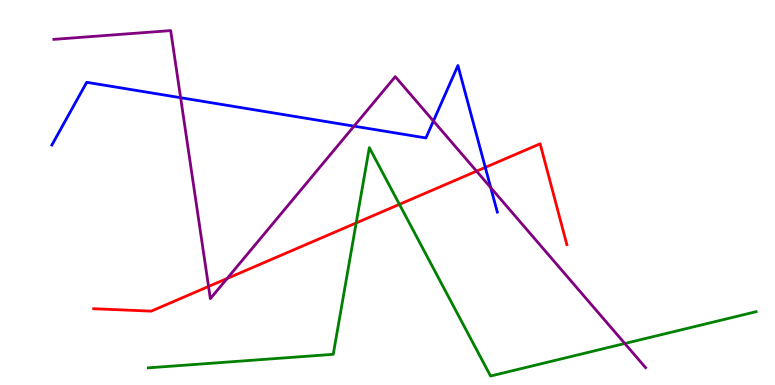[{'lines': ['blue', 'red'], 'intersections': [{'x': 6.26, 'y': 5.65}]}, {'lines': ['green', 'red'], 'intersections': [{'x': 4.6, 'y': 4.21}, {'x': 5.15, 'y': 4.69}]}, {'lines': ['purple', 'red'], 'intersections': [{'x': 2.69, 'y': 2.56}, {'x': 2.93, 'y': 2.77}, {'x': 6.15, 'y': 5.55}]}, {'lines': ['blue', 'green'], 'intersections': []}, {'lines': ['blue', 'purple'], 'intersections': [{'x': 2.33, 'y': 7.46}, {'x': 4.57, 'y': 6.72}, {'x': 5.59, 'y': 6.86}, {'x': 6.33, 'y': 5.13}]}, {'lines': ['green', 'purple'], 'intersections': [{'x': 8.06, 'y': 1.08}]}]